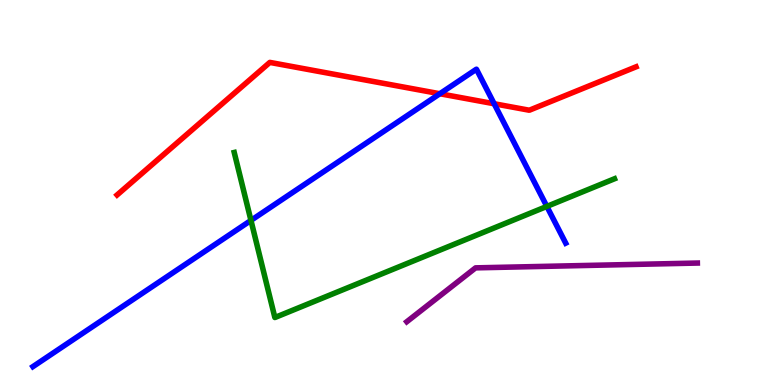[{'lines': ['blue', 'red'], 'intersections': [{'x': 5.68, 'y': 7.57}, {'x': 6.38, 'y': 7.31}]}, {'lines': ['green', 'red'], 'intersections': []}, {'lines': ['purple', 'red'], 'intersections': []}, {'lines': ['blue', 'green'], 'intersections': [{'x': 3.24, 'y': 4.28}, {'x': 7.06, 'y': 4.64}]}, {'lines': ['blue', 'purple'], 'intersections': []}, {'lines': ['green', 'purple'], 'intersections': []}]